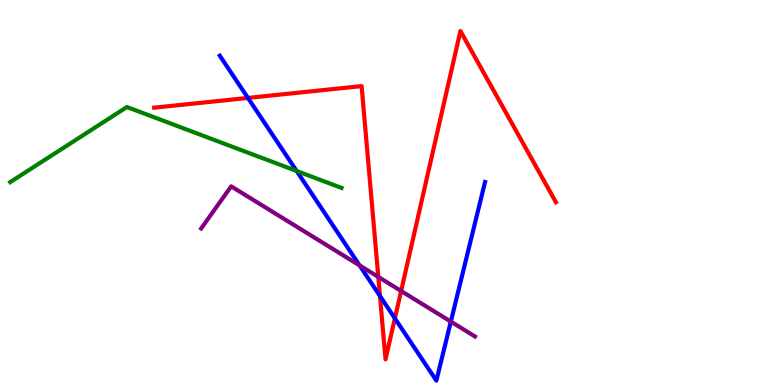[{'lines': ['blue', 'red'], 'intersections': [{'x': 3.2, 'y': 7.46}, {'x': 4.9, 'y': 2.31}, {'x': 5.1, 'y': 1.73}]}, {'lines': ['green', 'red'], 'intersections': []}, {'lines': ['purple', 'red'], 'intersections': [{'x': 4.88, 'y': 2.81}, {'x': 5.18, 'y': 2.44}]}, {'lines': ['blue', 'green'], 'intersections': [{'x': 3.83, 'y': 5.56}]}, {'lines': ['blue', 'purple'], 'intersections': [{'x': 4.64, 'y': 3.11}, {'x': 5.82, 'y': 1.65}]}, {'lines': ['green', 'purple'], 'intersections': []}]